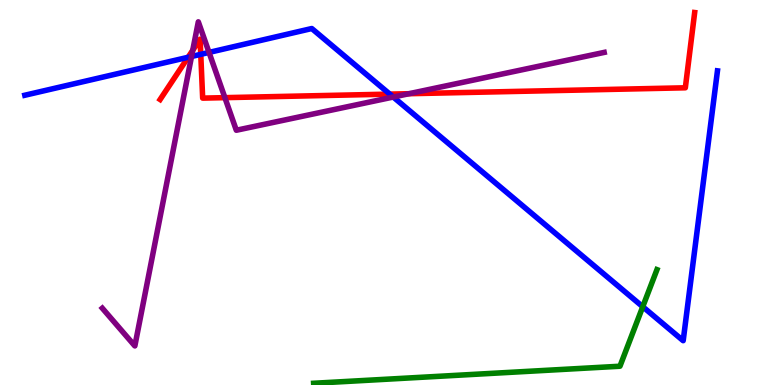[{'lines': ['blue', 'red'], 'intersections': [{'x': 2.43, 'y': 8.51}, {'x': 2.59, 'y': 8.59}, {'x': 5.03, 'y': 7.56}]}, {'lines': ['green', 'red'], 'intersections': []}, {'lines': ['purple', 'red'], 'intersections': [{'x': 2.49, 'y': 8.69}, {'x': 2.9, 'y': 7.46}, {'x': 5.28, 'y': 7.57}]}, {'lines': ['blue', 'green'], 'intersections': [{'x': 8.29, 'y': 2.03}]}, {'lines': ['blue', 'purple'], 'intersections': [{'x': 2.47, 'y': 8.53}, {'x': 2.7, 'y': 8.64}, {'x': 5.07, 'y': 7.48}]}, {'lines': ['green', 'purple'], 'intersections': []}]